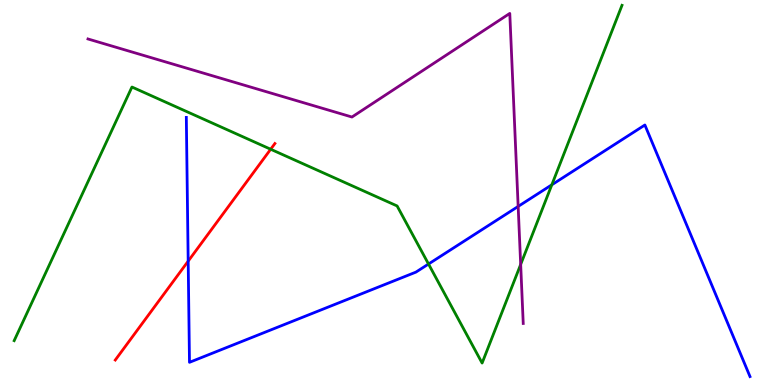[{'lines': ['blue', 'red'], 'intersections': [{'x': 2.43, 'y': 3.22}]}, {'lines': ['green', 'red'], 'intersections': [{'x': 3.49, 'y': 6.12}]}, {'lines': ['purple', 'red'], 'intersections': []}, {'lines': ['blue', 'green'], 'intersections': [{'x': 5.53, 'y': 3.14}, {'x': 7.12, 'y': 5.2}]}, {'lines': ['blue', 'purple'], 'intersections': [{'x': 6.69, 'y': 4.64}]}, {'lines': ['green', 'purple'], 'intersections': [{'x': 6.72, 'y': 3.13}]}]